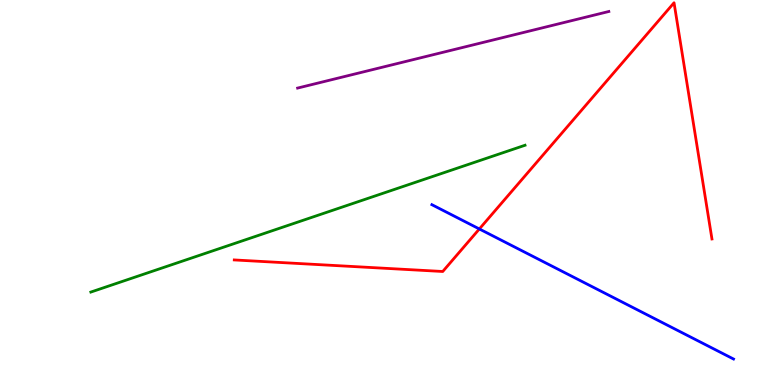[{'lines': ['blue', 'red'], 'intersections': [{'x': 6.19, 'y': 4.05}]}, {'lines': ['green', 'red'], 'intersections': []}, {'lines': ['purple', 'red'], 'intersections': []}, {'lines': ['blue', 'green'], 'intersections': []}, {'lines': ['blue', 'purple'], 'intersections': []}, {'lines': ['green', 'purple'], 'intersections': []}]